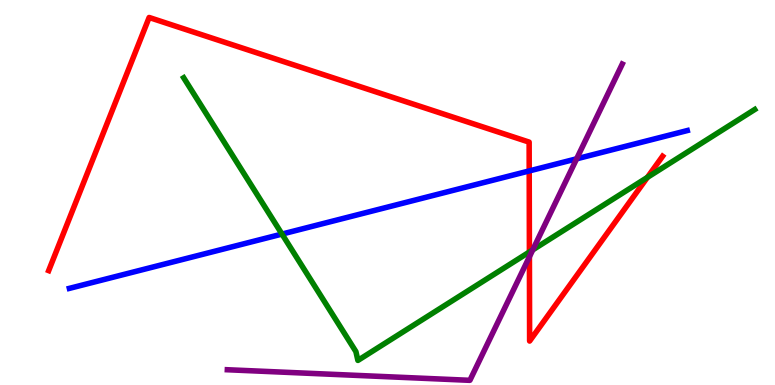[{'lines': ['blue', 'red'], 'intersections': [{'x': 6.83, 'y': 5.56}]}, {'lines': ['green', 'red'], 'intersections': [{'x': 6.83, 'y': 3.46}, {'x': 8.35, 'y': 5.39}]}, {'lines': ['purple', 'red'], 'intersections': [{'x': 6.83, 'y': 3.33}]}, {'lines': ['blue', 'green'], 'intersections': [{'x': 3.64, 'y': 3.92}]}, {'lines': ['blue', 'purple'], 'intersections': [{'x': 7.44, 'y': 5.87}]}, {'lines': ['green', 'purple'], 'intersections': [{'x': 6.87, 'y': 3.51}]}]